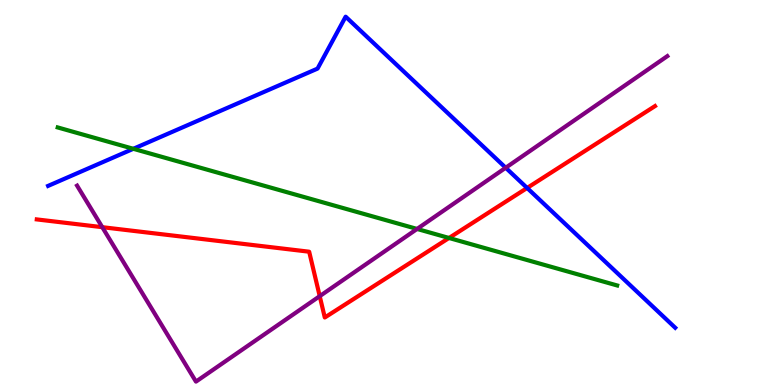[{'lines': ['blue', 'red'], 'intersections': [{'x': 6.8, 'y': 5.12}]}, {'lines': ['green', 'red'], 'intersections': [{'x': 5.79, 'y': 3.82}]}, {'lines': ['purple', 'red'], 'intersections': [{'x': 1.32, 'y': 4.1}, {'x': 4.13, 'y': 2.31}]}, {'lines': ['blue', 'green'], 'intersections': [{'x': 1.72, 'y': 6.14}]}, {'lines': ['blue', 'purple'], 'intersections': [{'x': 6.53, 'y': 5.64}]}, {'lines': ['green', 'purple'], 'intersections': [{'x': 5.38, 'y': 4.05}]}]